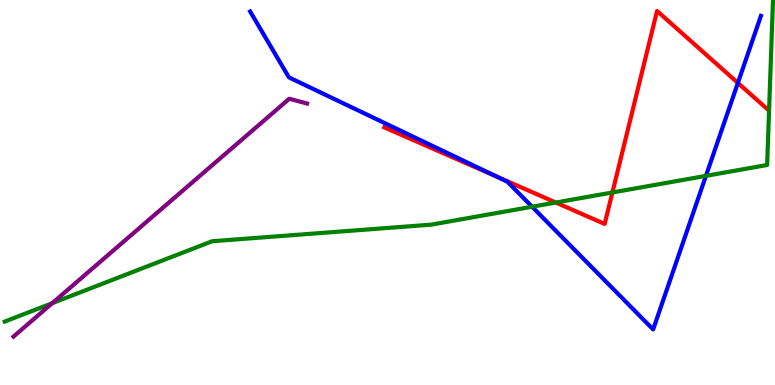[{'lines': ['blue', 'red'], 'intersections': [{'x': 6.43, 'y': 5.4}, {'x': 9.52, 'y': 7.85}]}, {'lines': ['green', 'red'], 'intersections': [{'x': 7.17, 'y': 4.74}, {'x': 7.9, 'y': 5.0}]}, {'lines': ['purple', 'red'], 'intersections': []}, {'lines': ['blue', 'green'], 'intersections': [{'x': 6.87, 'y': 4.63}, {'x': 9.11, 'y': 5.43}]}, {'lines': ['blue', 'purple'], 'intersections': []}, {'lines': ['green', 'purple'], 'intersections': [{'x': 0.674, 'y': 2.13}]}]